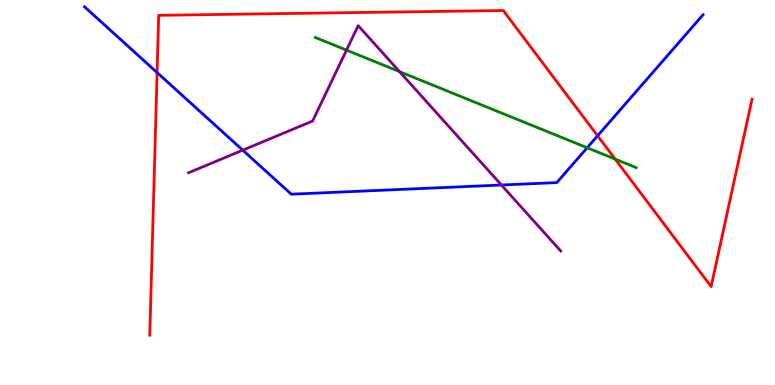[{'lines': ['blue', 'red'], 'intersections': [{'x': 2.03, 'y': 8.12}, {'x': 7.71, 'y': 6.47}]}, {'lines': ['green', 'red'], 'intersections': [{'x': 7.94, 'y': 5.87}]}, {'lines': ['purple', 'red'], 'intersections': []}, {'lines': ['blue', 'green'], 'intersections': [{'x': 7.58, 'y': 6.16}]}, {'lines': ['blue', 'purple'], 'intersections': [{'x': 3.13, 'y': 6.1}, {'x': 6.47, 'y': 5.19}]}, {'lines': ['green', 'purple'], 'intersections': [{'x': 4.47, 'y': 8.7}, {'x': 5.16, 'y': 8.14}]}]